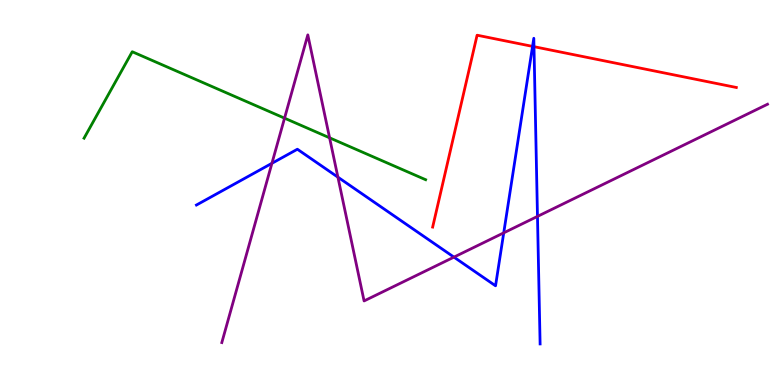[{'lines': ['blue', 'red'], 'intersections': [{'x': 6.87, 'y': 8.8}, {'x': 6.89, 'y': 8.79}]}, {'lines': ['green', 'red'], 'intersections': []}, {'lines': ['purple', 'red'], 'intersections': []}, {'lines': ['blue', 'green'], 'intersections': []}, {'lines': ['blue', 'purple'], 'intersections': [{'x': 3.51, 'y': 5.76}, {'x': 4.36, 'y': 5.4}, {'x': 5.86, 'y': 3.32}, {'x': 6.5, 'y': 3.95}, {'x': 6.94, 'y': 4.38}]}, {'lines': ['green', 'purple'], 'intersections': [{'x': 3.67, 'y': 6.93}, {'x': 4.25, 'y': 6.42}]}]